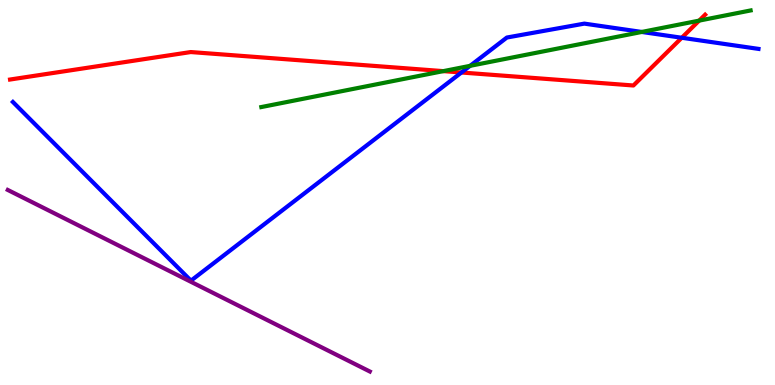[{'lines': ['blue', 'red'], 'intersections': [{'x': 5.95, 'y': 8.12}, {'x': 8.8, 'y': 9.02}]}, {'lines': ['green', 'red'], 'intersections': [{'x': 5.72, 'y': 8.15}, {'x': 9.02, 'y': 9.46}]}, {'lines': ['purple', 'red'], 'intersections': []}, {'lines': ['blue', 'green'], 'intersections': [{'x': 6.07, 'y': 8.29}, {'x': 8.28, 'y': 9.17}]}, {'lines': ['blue', 'purple'], 'intersections': []}, {'lines': ['green', 'purple'], 'intersections': []}]